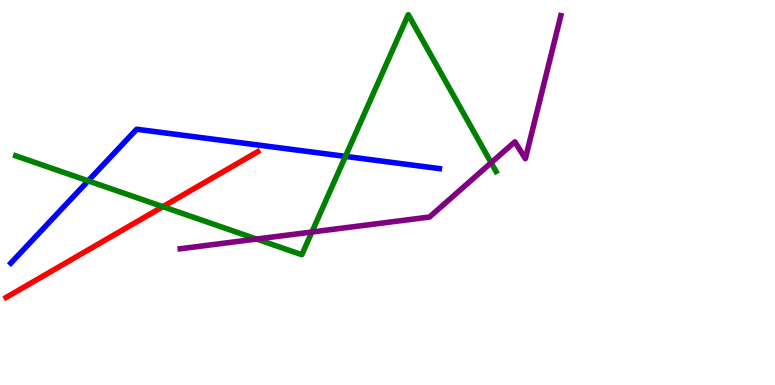[{'lines': ['blue', 'red'], 'intersections': []}, {'lines': ['green', 'red'], 'intersections': [{'x': 2.1, 'y': 4.63}]}, {'lines': ['purple', 'red'], 'intersections': []}, {'lines': ['blue', 'green'], 'intersections': [{'x': 1.14, 'y': 5.3}, {'x': 4.46, 'y': 5.94}]}, {'lines': ['blue', 'purple'], 'intersections': []}, {'lines': ['green', 'purple'], 'intersections': [{'x': 3.31, 'y': 3.79}, {'x': 4.02, 'y': 3.97}, {'x': 6.34, 'y': 5.77}]}]